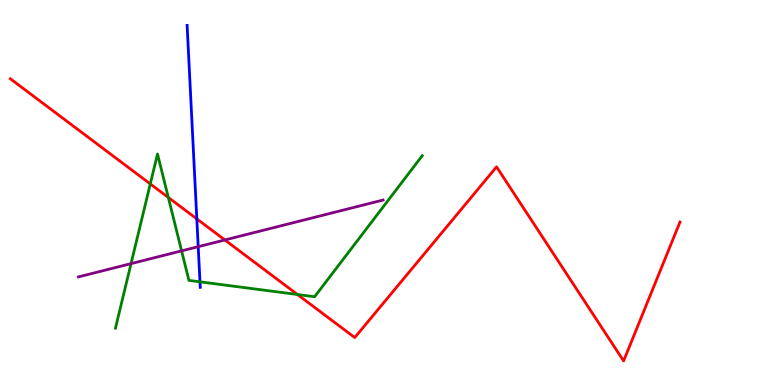[{'lines': ['blue', 'red'], 'intersections': [{'x': 2.54, 'y': 4.31}]}, {'lines': ['green', 'red'], 'intersections': [{'x': 1.94, 'y': 5.22}, {'x': 2.17, 'y': 4.87}, {'x': 3.84, 'y': 2.35}]}, {'lines': ['purple', 'red'], 'intersections': [{'x': 2.9, 'y': 3.77}]}, {'lines': ['blue', 'green'], 'intersections': [{'x': 2.58, 'y': 2.68}]}, {'lines': ['blue', 'purple'], 'intersections': [{'x': 2.56, 'y': 3.59}]}, {'lines': ['green', 'purple'], 'intersections': [{'x': 1.69, 'y': 3.15}, {'x': 2.34, 'y': 3.48}]}]